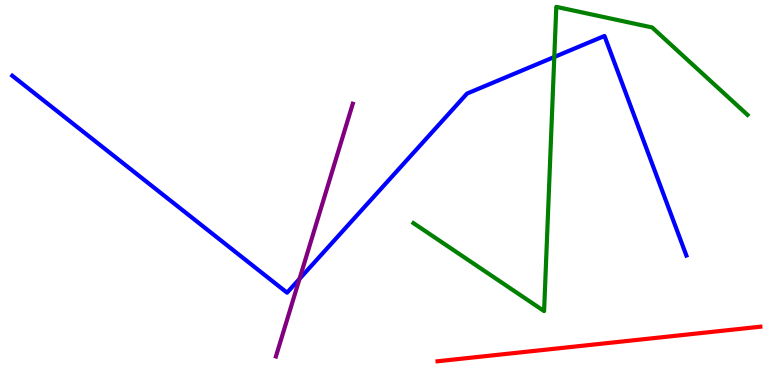[{'lines': ['blue', 'red'], 'intersections': []}, {'lines': ['green', 'red'], 'intersections': []}, {'lines': ['purple', 'red'], 'intersections': []}, {'lines': ['blue', 'green'], 'intersections': [{'x': 7.15, 'y': 8.52}]}, {'lines': ['blue', 'purple'], 'intersections': [{'x': 3.86, 'y': 2.76}]}, {'lines': ['green', 'purple'], 'intersections': []}]